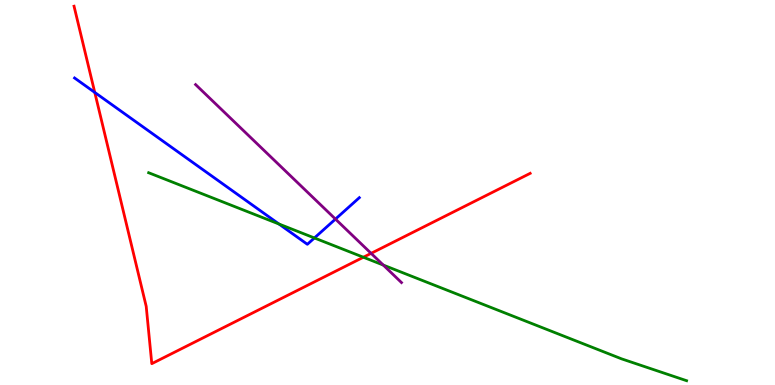[{'lines': ['blue', 'red'], 'intersections': [{'x': 1.22, 'y': 7.6}]}, {'lines': ['green', 'red'], 'intersections': [{'x': 4.69, 'y': 3.32}]}, {'lines': ['purple', 'red'], 'intersections': [{'x': 4.79, 'y': 3.42}]}, {'lines': ['blue', 'green'], 'intersections': [{'x': 3.6, 'y': 4.18}, {'x': 4.06, 'y': 3.82}]}, {'lines': ['blue', 'purple'], 'intersections': [{'x': 4.33, 'y': 4.31}]}, {'lines': ['green', 'purple'], 'intersections': [{'x': 4.95, 'y': 3.11}]}]